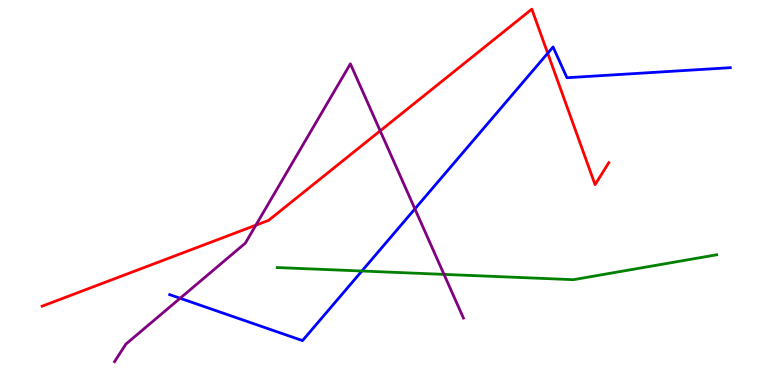[{'lines': ['blue', 'red'], 'intersections': [{'x': 7.07, 'y': 8.62}]}, {'lines': ['green', 'red'], 'intersections': []}, {'lines': ['purple', 'red'], 'intersections': [{'x': 3.3, 'y': 4.15}, {'x': 4.91, 'y': 6.6}]}, {'lines': ['blue', 'green'], 'intersections': [{'x': 4.67, 'y': 2.96}]}, {'lines': ['blue', 'purple'], 'intersections': [{'x': 2.32, 'y': 2.25}, {'x': 5.35, 'y': 4.57}]}, {'lines': ['green', 'purple'], 'intersections': [{'x': 5.73, 'y': 2.87}]}]